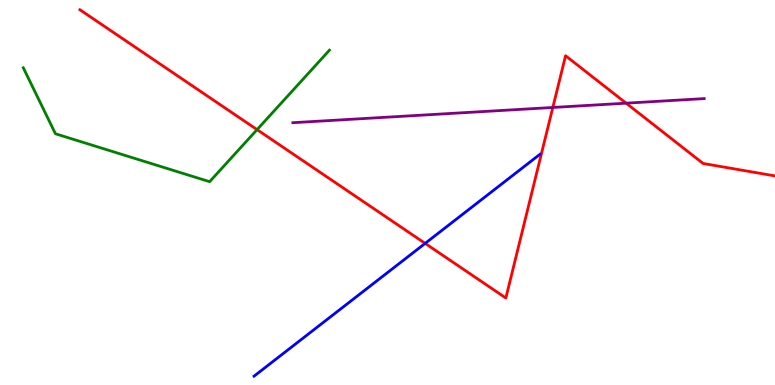[{'lines': ['blue', 'red'], 'intersections': [{'x': 5.49, 'y': 3.68}]}, {'lines': ['green', 'red'], 'intersections': [{'x': 3.32, 'y': 6.63}]}, {'lines': ['purple', 'red'], 'intersections': [{'x': 7.13, 'y': 7.21}, {'x': 8.08, 'y': 7.32}]}, {'lines': ['blue', 'green'], 'intersections': []}, {'lines': ['blue', 'purple'], 'intersections': []}, {'lines': ['green', 'purple'], 'intersections': []}]